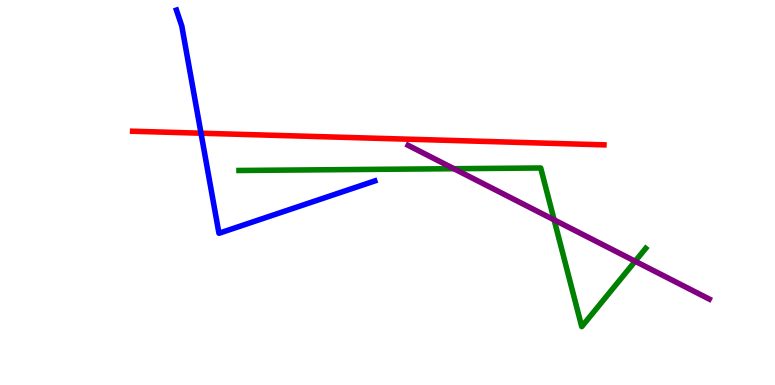[{'lines': ['blue', 'red'], 'intersections': [{'x': 2.59, 'y': 6.54}]}, {'lines': ['green', 'red'], 'intersections': []}, {'lines': ['purple', 'red'], 'intersections': []}, {'lines': ['blue', 'green'], 'intersections': []}, {'lines': ['blue', 'purple'], 'intersections': []}, {'lines': ['green', 'purple'], 'intersections': [{'x': 5.86, 'y': 5.62}, {'x': 7.15, 'y': 4.29}, {'x': 8.2, 'y': 3.21}]}]